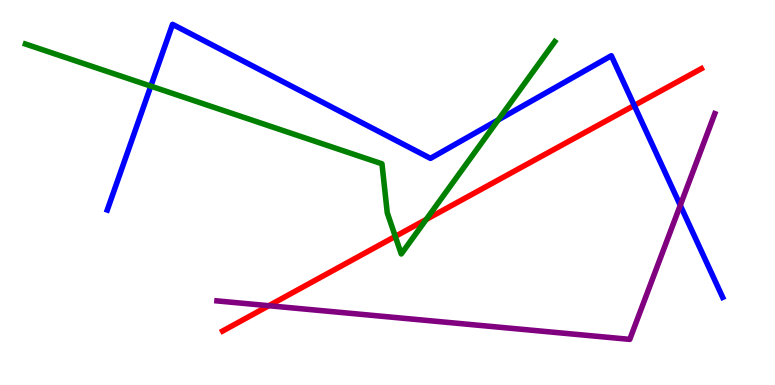[{'lines': ['blue', 'red'], 'intersections': [{'x': 8.18, 'y': 7.26}]}, {'lines': ['green', 'red'], 'intersections': [{'x': 5.1, 'y': 3.86}, {'x': 5.5, 'y': 4.3}]}, {'lines': ['purple', 'red'], 'intersections': [{'x': 3.47, 'y': 2.06}]}, {'lines': ['blue', 'green'], 'intersections': [{'x': 1.95, 'y': 7.76}, {'x': 6.43, 'y': 6.88}]}, {'lines': ['blue', 'purple'], 'intersections': [{'x': 8.78, 'y': 4.67}]}, {'lines': ['green', 'purple'], 'intersections': []}]